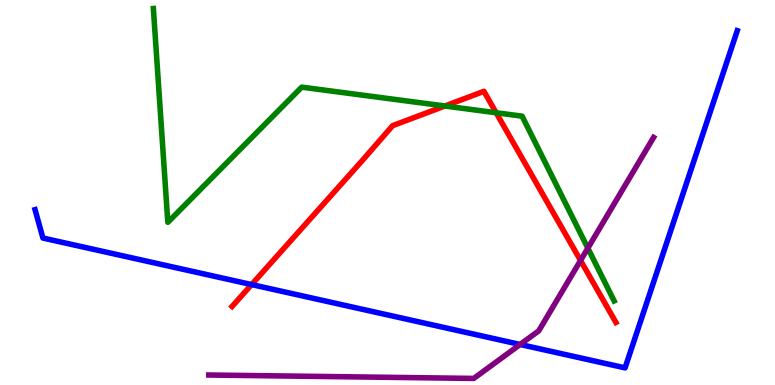[{'lines': ['blue', 'red'], 'intersections': [{'x': 3.25, 'y': 2.61}]}, {'lines': ['green', 'red'], 'intersections': [{'x': 5.74, 'y': 7.25}, {'x': 6.4, 'y': 7.07}]}, {'lines': ['purple', 'red'], 'intersections': [{'x': 7.49, 'y': 3.23}]}, {'lines': ['blue', 'green'], 'intersections': []}, {'lines': ['blue', 'purple'], 'intersections': [{'x': 6.71, 'y': 1.05}]}, {'lines': ['green', 'purple'], 'intersections': [{'x': 7.59, 'y': 3.55}]}]